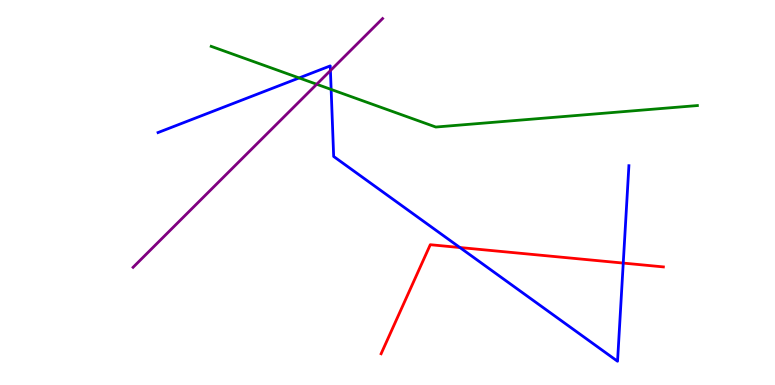[{'lines': ['blue', 'red'], 'intersections': [{'x': 5.93, 'y': 3.57}, {'x': 8.04, 'y': 3.17}]}, {'lines': ['green', 'red'], 'intersections': []}, {'lines': ['purple', 'red'], 'intersections': []}, {'lines': ['blue', 'green'], 'intersections': [{'x': 3.86, 'y': 7.98}, {'x': 4.27, 'y': 7.68}]}, {'lines': ['blue', 'purple'], 'intersections': [{'x': 4.26, 'y': 8.17}]}, {'lines': ['green', 'purple'], 'intersections': [{'x': 4.09, 'y': 7.81}]}]